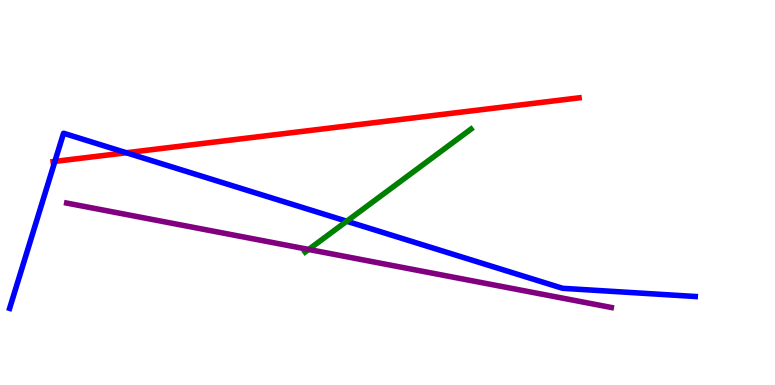[{'lines': ['blue', 'red'], 'intersections': [{'x': 0.708, 'y': 5.81}, {'x': 1.63, 'y': 6.03}]}, {'lines': ['green', 'red'], 'intersections': []}, {'lines': ['purple', 'red'], 'intersections': []}, {'lines': ['blue', 'green'], 'intersections': [{'x': 4.47, 'y': 4.25}]}, {'lines': ['blue', 'purple'], 'intersections': []}, {'lines': ['green', 'purple'], 'intersections': [{'x': 3.98, 'y': 3.52}]}]